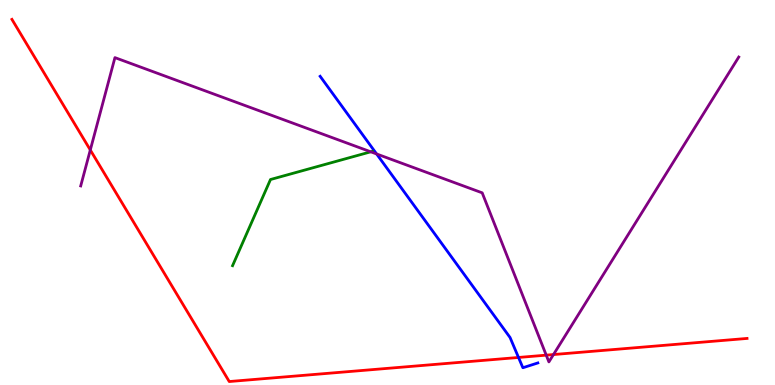[{'lines': ['blue', 'red'], 'intersections': [{'x': 6.69, 'y': 0.715}]}, {'lines': ['green', 'red'], 'intersections': []}, {'lines': ['purple', 'red'], 'intersections': [{'x': 1.17, 'y': 6.1}, {'x': 7.05, 'y': 0.775}, {'x': 7.14, 'y': 0.791}]}, {'lines': ['blue', 'green'], 'intersections': []}, {'lines': ['blue', 'purple'], 'intersections': [{'x': 4.86, 'y': 6.0}]}, {'lines': ['green', 'purple'], 'intersections': [{'x': 4.78, 'y': 6.06}]}]